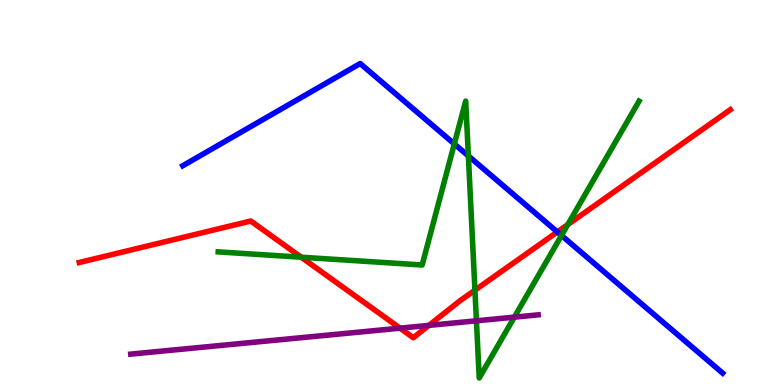[{'lines': ['blue', 'red'], 'intersections': [{'x': 7.19, 'y': 3.98}]}, {'lines': ['green', 'red'], 'intersections': [{'x': 3.89, 'y': 3.32}, {'x': 6.13, 'y': 2.46}, {'x': 7.33, 'y': 4.17}]}, {'lines': ['purple', 'red'], 'intersections': [{'x': 5.16, 'y': 1.48}, {'x': 5.53, 'y': 1.55}]}, {'lines': ['blue', 'green'], 'intersections': [{'x': 5.86, 'y': 6.26}, {'x': 6.04, 'y': 5.95}, {'x': 7.25, 'y': 3.88}]}, {'lines': ['blue', 'purple'], 'intersections': []}, {'lines': ['green', 'purple'], 'intersections': [{'x': 6.15, 'y': 1.67}, {'x': 6.64, 'y': 1.76}]}]